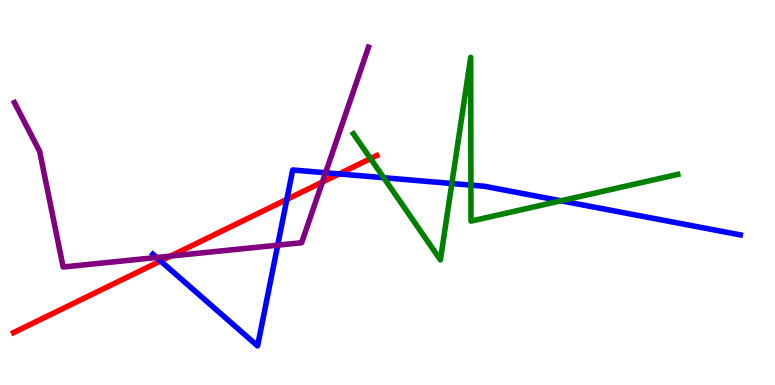[{'lines': ['blue', 'red'], 'intersections': [{'x': 2.07, 'y': 3.22}, {'x': 3.7, 'y': 4.82}, {'x': 4.38, 'y': 5.48}]}, {'lines': ['green', 'red'], 'intersections': [{'x': 4.78, 'y': 5.88}]}, {'lines': ['purple', 'red'], 'intersections': [{'x': 2.2, 'y': 3.35}, {'x': 4.16, 'y': 5.27}]}, {'lines': ['blue', 'green'], 'intersections': [{'x': 4.95, 'y': 5.38}, {'x': 5.83, 'y': 5.23}, {'x': 6.08, 'y': 5.19}, {'x': 7.24, 'y': 4.78}]}, {'lines': ['blue', 'purple'], 'intersections': [{'x': 2.02, 'y': 3.31}, {'x': 3.58, 'y': 3.63}, {'x': 4.2, 'y': 5.51}]}, {'lines': ['green', 'purple'], 'intersections': []}]